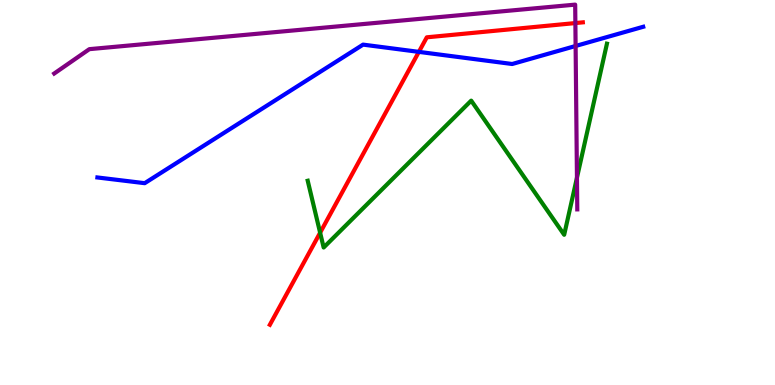[{'lines': ['blue', 'red'], 'intersections': [{'x': 5.4, 'y': 8.65}]}, {'lines': ['green', 'red'], 'intersections': [{'x': 4.13, 'y': 3.96}]}, {'lines': ['purple', 'red'], 'intersections': [{'x': 7.42, 'y': 9.4}]}, {'lines': ['blue', 'green'], 'intersections': []}, {'lines': ['blue', 'purple'], 'intersections': [{'x': 7.43, 'y': 8.81}]}, {'lines': ['green', 'purple'], 'intersections': [{'x': 7.44, 'y': 5.38}]}]